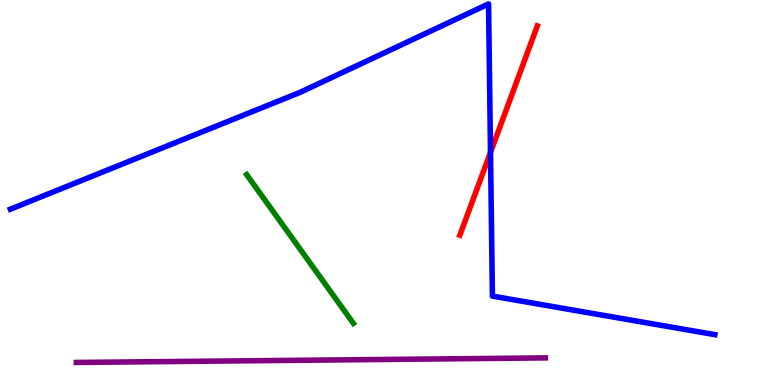[{'lines': ['blue', 'red'], 'intersections': [{'x': 6.33, 'y': 6.04}]}, {'lines': ['green', 'red'], 'intersections': []}, {'lines': ['purple', 'red'], 'intersections': []}, {'lines': ['blue', 'green'], 'intersections': []}, {'lines': ['blue', 'purple'], 'intersections': []}, {'lines': ['green', 'purple'], 'intersections': []}]